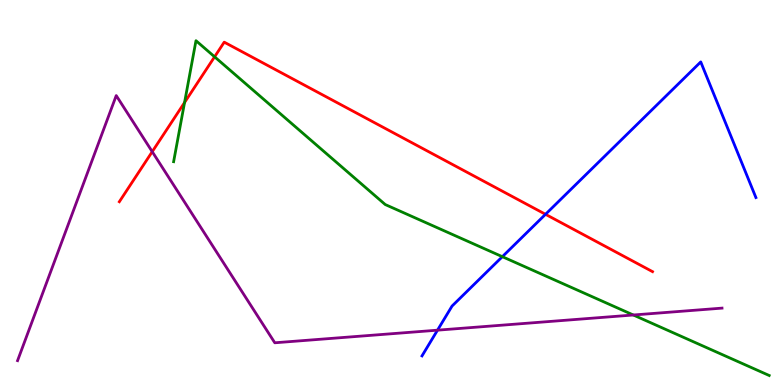[{'lines': ['blue', 'red'], 'intersections': [{'x': 7.04, 'y': 4.43}]}, {'lines': ['green', 'red'], 'intersections': [{'x': 2.38, 'y': 7.34}, {'x': 2.77, 'y': 8.52}]}, {'lines': ['purple', 'red'], 'intersections': [{'x': 1.96, 'y': 6.06}]}, {'lines': ['blue', 'green'], 'intersections': [{'x': 6.48, 'y': 3.33}]}, {'lines': ['blue', 'purple'], 'intersections': [{'x': 5.65, 'y': 1.42}]}, {'lines': ['green', 'purple'], 'intersections': [{'x': 8.17, 'y': 1.82}]}]